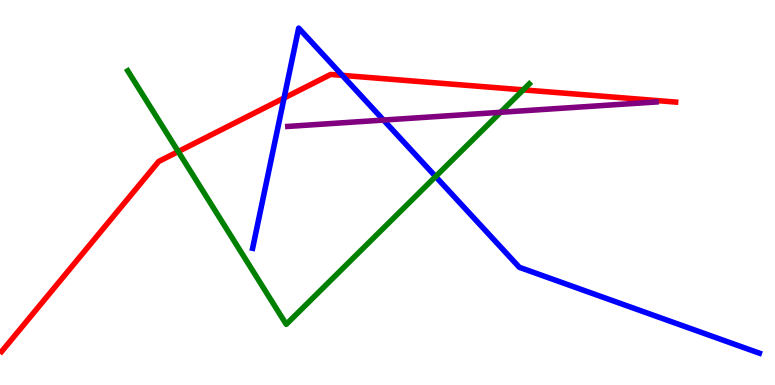[{'lines': ['blue', 'red'], 'intersections': [{'x': 3.67, 'y': 7.45}, {'x': 4.42, 'y': 8.04}]}, {'lines': ['green', 'red'], 'intersections': [{'x': 2.3, 'y': 6.06}, {'x': 6.75, 'y': 7.67}]}, {'lines': ['purple', 'red'], 'intersections': []}, {'lines': ['blue', 'green'], 'intersections': [{'x': 5.62, 'y': 5.41}]}, {'lines': ['blue', 'purple'], 'intersections': [{'x': 4.95, 'y': 6.88}]}, {'lines': ['green', 'purple'], 'intersections': [{'x': 6.46, 'y': 7.08}]}]